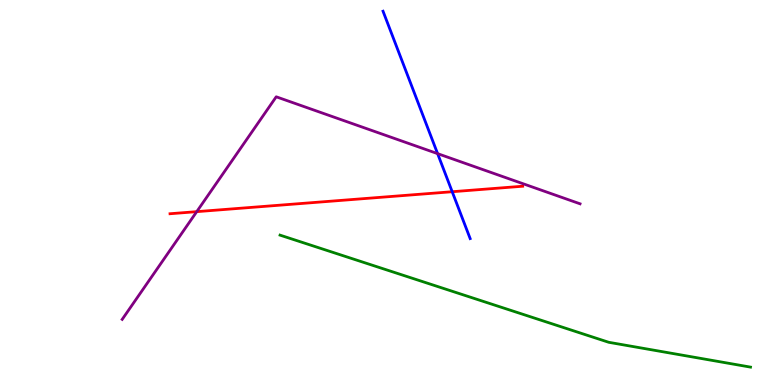[{'lines': ['blue', 'red'], 'intersections': [{'x': 5.83, 'y': 5.02}]}, {'lines': ['green', 'red'], 'intersections': []}, {'lines': ['purple', 'red'], 'intersections': [{'x': 2.54, 'y': 4.5}]}, {'lines': ['blue', 'green'], 'intersections': []}, {'lines': ['blue', 'purple'], 'intersections': [{'x': 5.65, 'y': 6.01}]}, {'lines': ['green', 'purple'], 'intersections': []}]